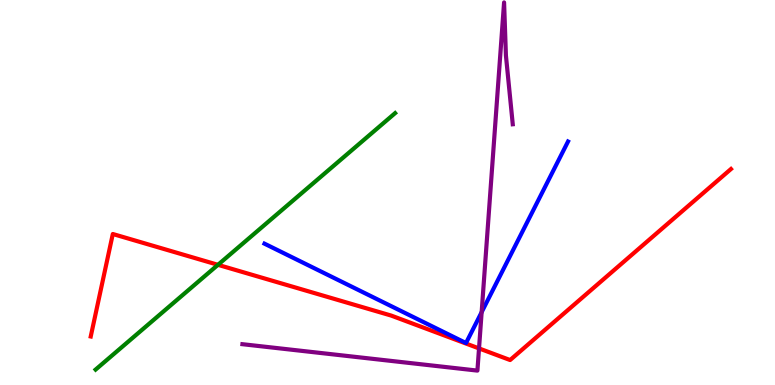[{'lines': ['blue', 'red'], 'intersections': []}, {'lines': ['green', 'red'], 'intersections': [{'x': 2.81, 'y': 3.12}]}, {'lines': ['purple', 'red'], 'intersections': [{'x': 6.18, 'y': 0.95}]}, {'lines': ['blue', 'green'], 'intersections': []}, {'lines': ['blue', 'purple'], 'intersections': [{'x': 6.21, 'y': 1.89}]}, {'lines': ['green', 'purple'], 'intersections': []}]